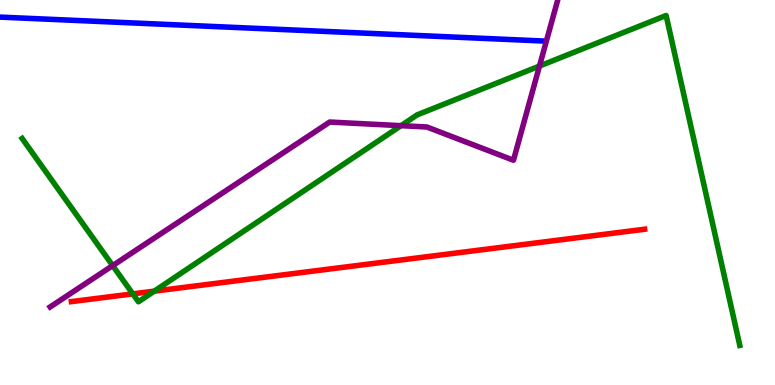[{'lines': ['blue', 'red'], 'intersections': []}, {'lines': ['green', 'red'], 'intersections': [{'x': 1.71, 'y': 2.37}, {'x': 1.99, 'y': 2.44}]}, {'lines': ['purple', 'red'], 'intersections': []}, {'lines': ['blue', 'green'], 'intersections': []}, {'lines': ['blue', 'purple'], 'intersections': []}, {'lines': ['green', 'purple'], 'intersections': [{'x': 1.45, 'y': 3.1}, {'x': 5.17, 'y': 6.74}, {'x': 6.96, 'y': 8.28}]}]